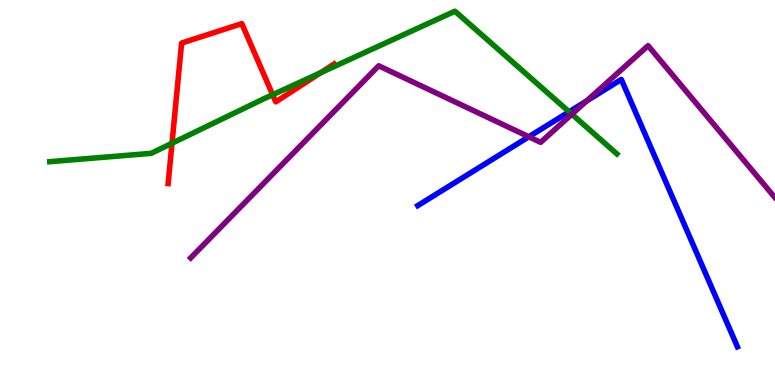[{'lines': ['blue', 'red'], 'intersections': []}, {'lines': ['green', 'red'], 'intersections': [{'x': 2.22, 'y': 6.28}, {'x': 3.52, 'y': 7.54}, {'x': 4.14, 'y': 8.11}]}, {'lines': ['purple', 'red'], 'intersections': []}, {'lines': ['blue', 'green'], 'intersections': [{'x': 7.34, 'y': 7.1}]}, {'lines': ['blue', 'purple'], 'intersections': [{'x': 6.82, 'y': 6.45}, {'x': 7.57, 'y': 7.38}]}, {'lines': ['green', 'purple'], 'intersections': [{'x': 7.38, 'y': 7.03}]}]